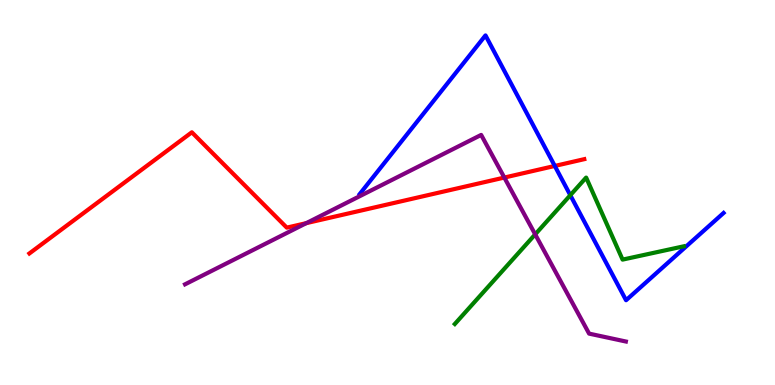[{'lines': ['blue', 'red'], 'intersections': [{'x': 7.16, 'y': 5.69}]}, {'lines': ['green', 'red'], 'intersections': []}, {'lines': ['purple', 'red'], 'intersections': [{'x': 3.95, 'y': 4.2}, {'x': 6.51, 'y': 5.39}]}, {'lines': ['blue', 'green'], 'intersections': [{'x': 7.36, 'y': 4.93}]}, {'lines': ['blue', 'purple'], 'intersections': []}, {'lines': ['green', 'purple'], 'intersections': [{'x': 6.91, 'y': 3.91}]}]